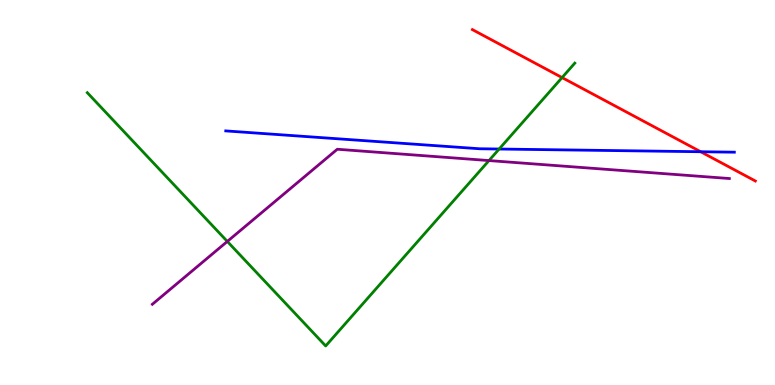[{'lines': ['blue', 'red'], 'intersections': [{'x': 9.04, 'y': 6.06}]}, {'lines': ['green', 'red'], 'intersections': [{'x': 7.25, 'y': 7.98}]}, {'lines': ['purple', 'red'], 'intersections': []}, {'lines': ['blue', 'green'], 'intersections': [{'x': 6.44, 'y': 6.13}]}, {'lines': ['blue', 'purple'], 'intersections': []}, {'lines': ['green', 'purple'], 'intersections': [{'x': 2.93, 'y': 3.73}, {'x': 6.31, 'y': 5.83}]}]